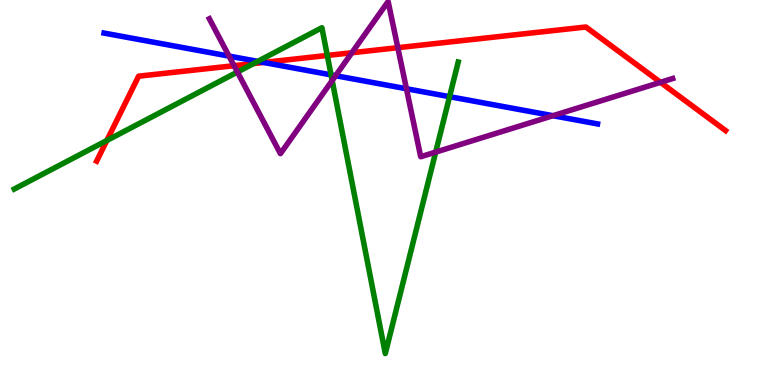[{'lines': ['blue', 'red'], 'intersections': [{'x': 3.4, 'y': 8.38}]}, {'lines': ['green', 'red'], 'intersections': [{'x': 1.38, 'y': 6.35}, {'x': 3.27, 'y': 8.35}, {'x': 4.22, 'y': 8.56}]}, {'lines': ['purple', 'red'], 'intersections': [{'x': 3.02, 'y': 8.29}, {'x': 4.54, 'y': 8.63}, {'x': 5.13, 'y': 8.76}, {'x': 8.52, 'y': 7.86}]}, {'lines': ['blue', 'green'], 'intersections': [{'x': 3.33, 'y': 8.41}, {'x': 4.27, 'y': 8.06}, {'x': 5.8, 'y': 7.49}]}, {'lines': ['blue', 'purple'], 'intersections': [{'x': 2.95, 'y': 8.54}, {'x': 4.33, 'y': 8.03}, {'x': 5.24, 'y': 7.7}, {'x': 7.13, 'y': 6.99}]}, {'lines': ['green', 'purple'], 'intersections': [{'x': 3.06, 'y': 8.13}, {'x': 4.29, 'y': 7.91}, {'x': 5.62, 'y': 6.05}]}]